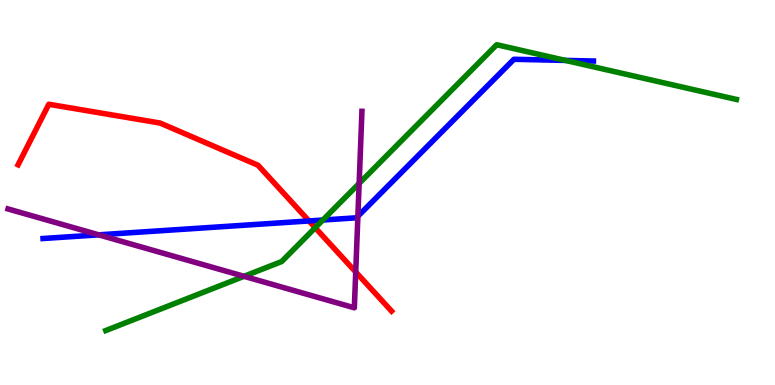[{'lines': ['blue', 'red'], 'intersections': [{'x': 3.99, 'y': 4.26}]}, {'lines': ['green', 'red'], 'intersections': [{'x': 4.07, 'y': 4.09}]}, {'lines': ['purple', 'red'], 'intersections': [{'x': 4.59, 'y': 2.94}]}, {'lines': ['blue', 'green'], 'intersections': [{'x': 4.17, 'y': 4.29}, {'x': 7.3, 'y': 8.43}]}, {'lines': ['blue', 'purple'], 'intersections': [{'x': 1.27, 'y': 3.9}, {'x': 4.62, 'y': 4.38}]}, {'lines': ['green', 'purple'], 'intersections': [{'x': 3.15, 'y': 2.82}, {'x': 4.63, 'y': 5.24}]}]